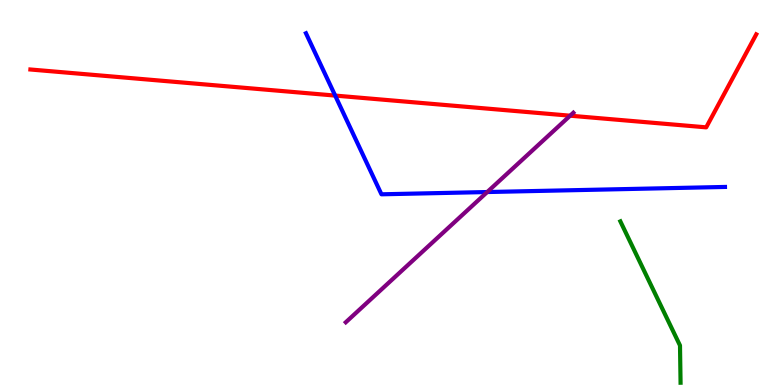[{'lines': ['blue', 'red'], 'intersections': [{'x': 4.32, 'y': 7.52}]}, {'lines': ['green', 'red'], 'intersections': []}, {'lines': ['purple', 'red'], 'intersections': [{'x': 7.36, 'y': 6.99}]}, {'lines': ['blue', 'green'], 'intersections': []}, {'lines': ['blue', 'purple'], 'intersections': [{'x': 6.29, 'y': 5.01}]}, {'lines': ['green', 'purple'], 'intersections': []}]